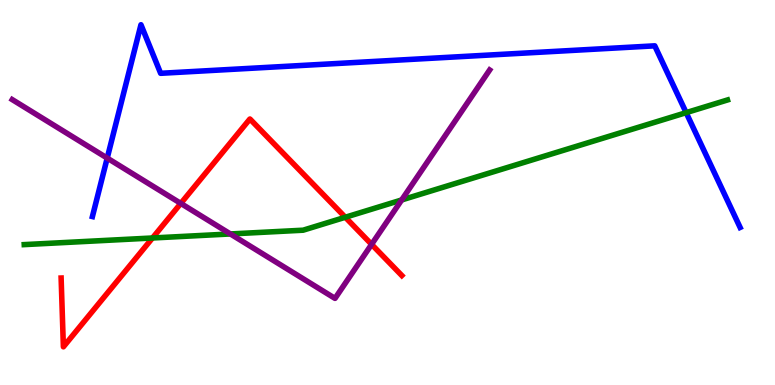[{'lines': ['blue', 'red'], 'intersections': []}, {'lines': ['green', 'red'], 'intersections': [{'x': 1.97, 'y': 3.82}, {'x': 4.46, 'y': 4.36}]}, {'lines': ['purple', 'red'], 'intersections': [{'x': 2.33, 'y': 4.72}, {'x': 4.79, 'y': 3.65}]}, {'lines': ['blue', 'green'], 'intersections': [{'x': 8.85, 'y': 7.07}]}, {'lines': ['blue', 'purple'], 'intersections': [{'x': 1.38, 'y': 5.89}]}, {'lines': ['green', 'purple'], 'intersections': [{'x': 2.97, 'y': 3.92}, {'x': 5.18, 'y': 4.81}]}]